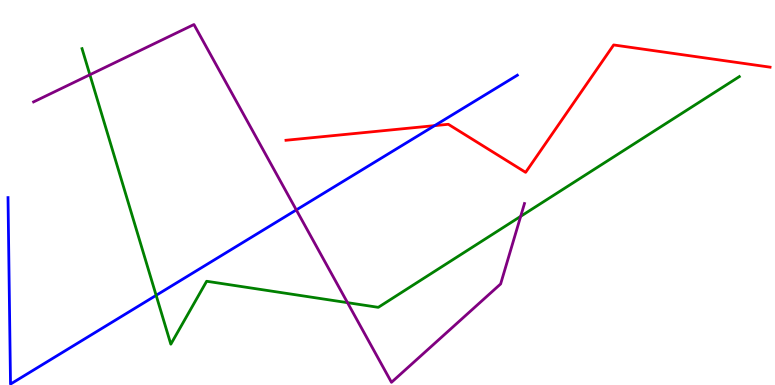[{'lines': ['blue', 'red'], 'intersections': [{'x': 5.61, 'y': 6.74}]}, {'lines': ['green', 'red'], 'intersections': []}, {'lines': ['purple', 'red'], 'intersections': []}, {'lines': ['blue', 'green'], 'intersections': [{'x': 2.01, 'y': 2.33}]}, {'lines': ['blue', 'purple'], 'intersections': [{'x': 3.82, 'y': 4.55}]}, {'lines': ['green', 'purple'], 'intersections': [{'x': 1.16, 'y': 8.06}, {'x': 4.48, 'y': 2.14}, {'x': 6.72, 'y': 4.38}]}]